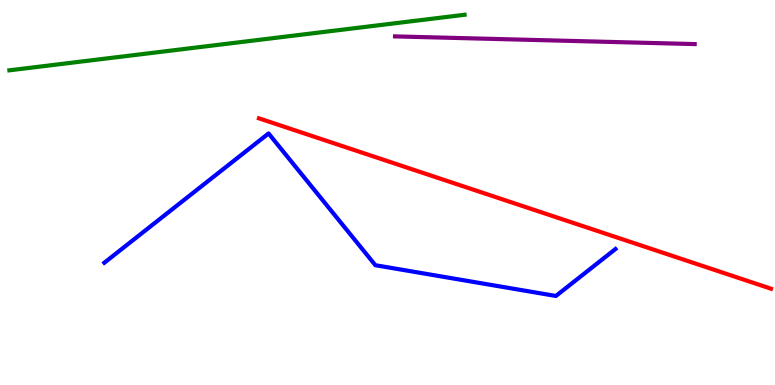[{'lines': ['blue', 'red'], 'intersections': []}, {'lines': ['green', 'red'], 'intersections': []}, {'lines': ['purple', 'red'], 'intersections': []}, {'lines': ['blue', 'green'], 'intersections': []}, {'lines': ['blue', 'purple'], 'intersections': []}, {'lines': ['green', 'purple'], 'intersections': []}]